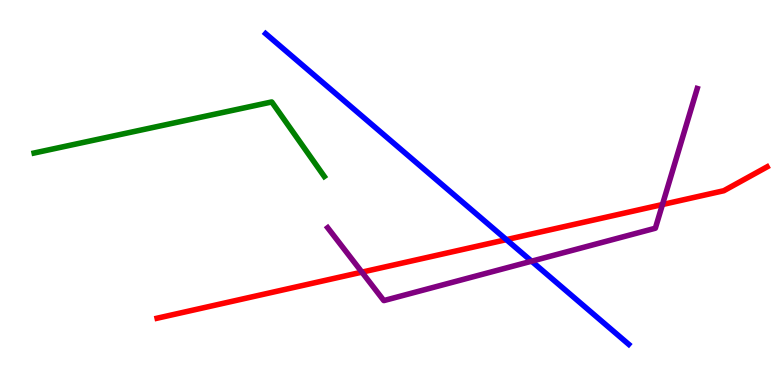[{'lines': ['blue', 'red'], 'intersections': [{'x': 6.53, 'y': 3.78}]}, {'lines': ['green', 'red'], 'intersections': []}, {'lines': ['purple', 'red'], 'intersections': [{'x': 4.67, 'y': 2.93}, {'x': 8.55, 'y': 4.69}]}, {'lines': ['blue', 'green'], 'intersections': []}, {'lines': ['blue', 'purple'], 'intersections': [{'x': 6.86, 'y': 3.22}]}, {'lines': ['green', 'purple'], 'intersections': []}]